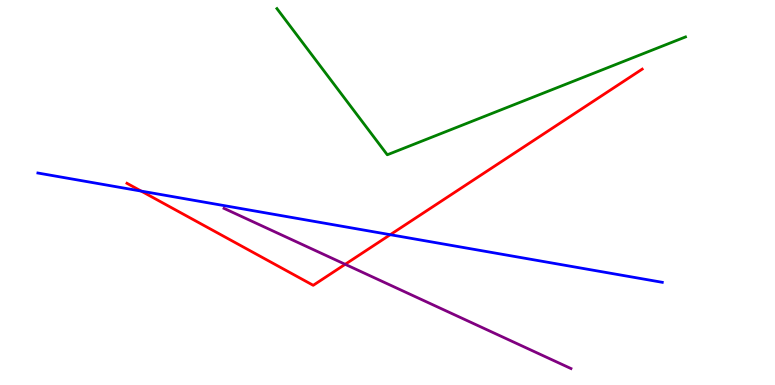[{'lines': ['blue', 'red'], 'intersections': [{'x': 1.82, 'y': 5.04}, {'x': 5.04, 'y': 3.9}]}, {'lines': ['green', 'red'], 'intersections': []}, {'lines': ['purple', 'red'], 'intersections': [{'x': 4.45, 'y': 3.13}]}, {'lines': ['blue', 'green'], 'intersections': []}, {'lines': ['blue', 'purple'], 'intersections': []}, {'lines': ['green', 'purple'], 'intersections': []}]